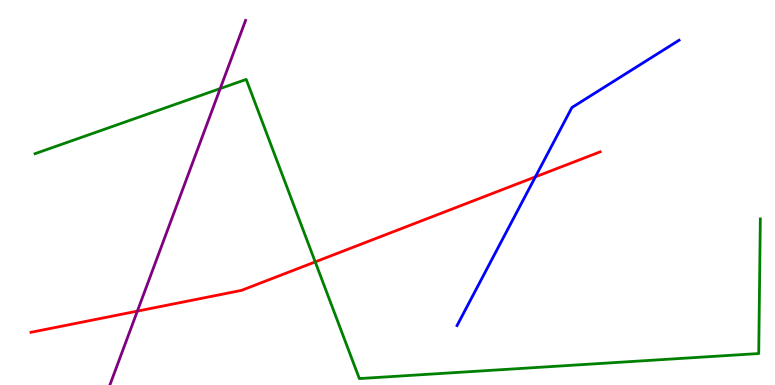[{'lines': ['blue', 'red'], 'intersections': [{'x': 6.91, 'y': 5.41}]}, {'lines': ['green', 'red'], 'intersections': [{'x': 4.07, 'y': 3.2}]}, {'lines': ['purple', 'red'], 'intersections': [{'x': 1.77, 'y': 1.92}]}, {'lines': ['blue', 'green'], 'intersections': []}, {'lines': ['blue', 'purple'], 'intersections': []}, {'lines': ['green', 'purple'], 'intersections': [{'x': 2.84, 'y': 7.7}]}]